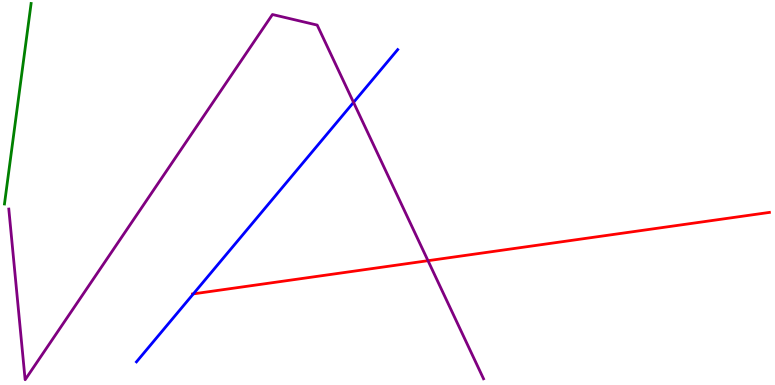[{'lines': ['blue', 'red'], 'intersections': [{'x': 2.49, 'y': 2.37}]}, {'lines': ['green', 'red'], 'intersections': []}, {'lines': ['purple', 'red'], 'intersections': [{'x': 5.52, 'y': 3.23}]}, {'lines': ['blue', 'green'], 'intersections': []}, {'lines': ['blue', 'purple'], 'intersections': [{'x': 4.56, 'y': 7.34}]}, {'lines': ['green', 'purple'], 'intersections': []}]